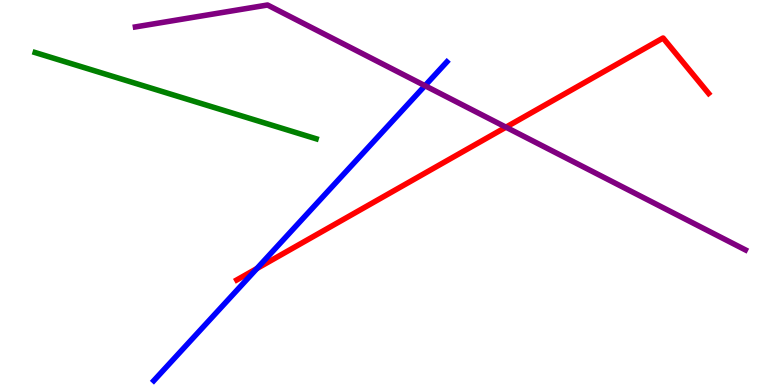[{'lines': ['blue', 'red'], 'intersections': [{'x': 3.31, 'y': 3.03}]}, {'lines': ['green', 'red'], 'intersections': []}, {'lines': ['purple', 'red'], 'intersections': [{'x': 6.53, 'y': 6.7}]}, {'lines': ['blue', 'green'], 'intersections': []}, {'lines': ['blue', 'purple'], 'intersections': [{'x': 5.48, 'y': 7.77}]}, {'lines': ['green', 'purple'], 'intersections': []}]